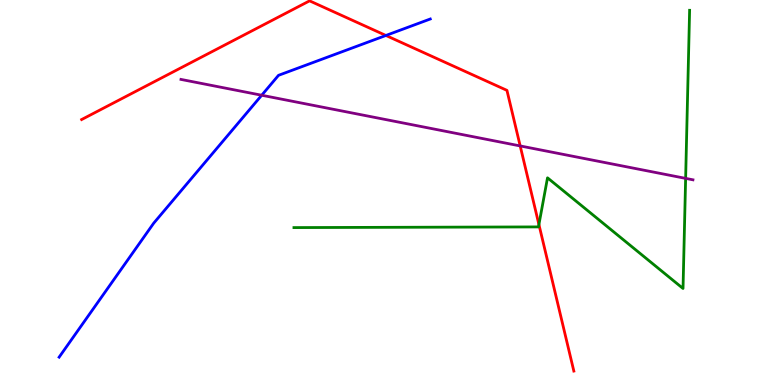[{'lines': ['blue', 'red'], 'intersections': [{'x': 4.98, 'y': 9.08}]}, {'lines': ['green', 'red'], 'intersections': [{'x': 6.95, 'y': 4.17}]}, {'lines': ['purple', 'red'], 'intersections': [{'x': 6.71, 'y': 6.21}]}, {'lines': ['blue', 'green'], 'intersections': []}, {'lines': ['blue', 'purple'], 'intersections': [{'x': 3.38, 'y': 7.53}]}, {'lines': ['green', 'purple'], 'intersections': [{'x': 8.85, 'y': 5.37}]}]